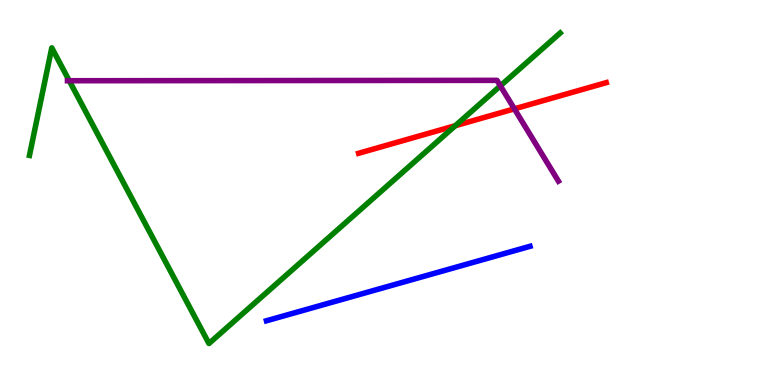[{'lines': ['blue', 'red'], 'intersections': []}, {'lines': ['green', 'red'], 'intersections': [{'x': 5.87, 'y': 6.73}]}, {'lines': ['purple', 'red'], 'intersections': [{'x': 6.64, 'y': 7.17}]}, {'lines': ['blue', 'green'], 'intersections': []}, {'lines': ['blue', 'purple'], 'intersections': []}, {'lines': ['green', 'purple'], 'intersections': [{'x': 0.894, 'y': 7.9}, {'x': 6.46, 'y': 7.77}]}]